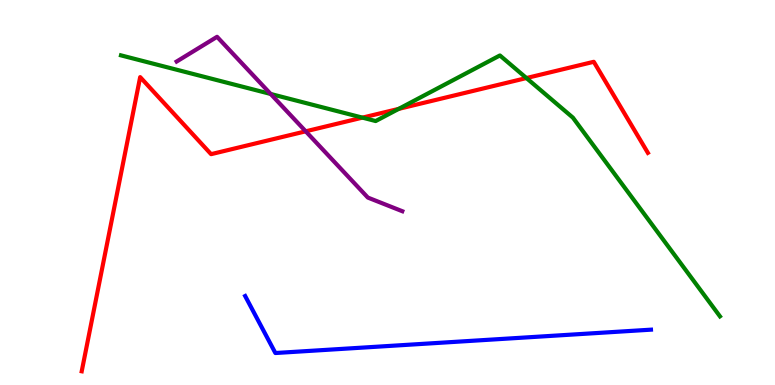[{'lines': ['blue', 'red'], 'intersections': []}, {'lines': ['green', 'red'], 'intersections': [{'x': 4.68, 'y': 6.94}, {'x': 5.14, 'y': 7.17}, {'x': 6.79, 'y': 7.97}]}, {'lines': ['purple', 'red'], 'intersections': [{'x': 3.94, 'y': 6.59}]}, {'lines': ['blue', 'green'], 'intersections': []}, {'lines': ['blue', 'purple'], 'intersections': []}, {'lines': ['green', 'purple'], 'intersections': [{'x': 3.49, 'y': 7.56}]}]